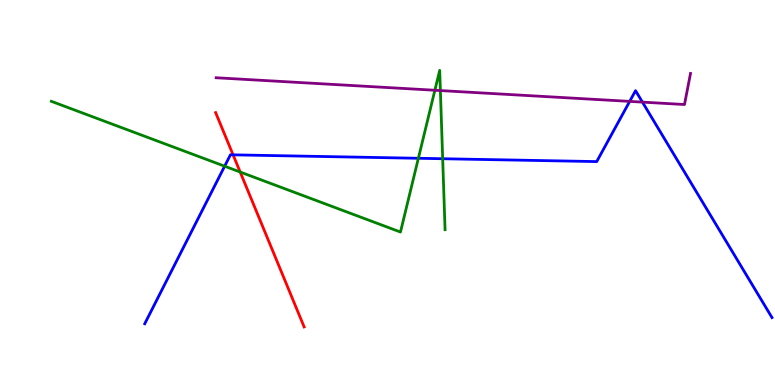[{'lines': ['blue', 'red'], 'intersections': [{'x': 3.01, 'y': 5.98}]}, {'lines': ['green', 'red'], 'intersections': [{'x': 3.1, 'y': 5.53}]}, {'lines': ['purple', 'red'], 'intersections': []}, {'lines': ['blue', 'green'], 'intersections': [{'x': 2.9, 'y': 5.68}, {'x': 5.4, 'y': 5.89}, {'x': 5.71, 'y': 5.88}]}, {'lines': ['blue', 'purple'], 'intersections': [{'x': 8.12, 'y': 7.37}, {'x': 8.29, 'y': 7.35}]}, {'lines': ['green', 'purple'], 'intersections': [{'x': 5.61, 'y': 7.66}, {'x': 5.68, 'y': 7.65}]}]